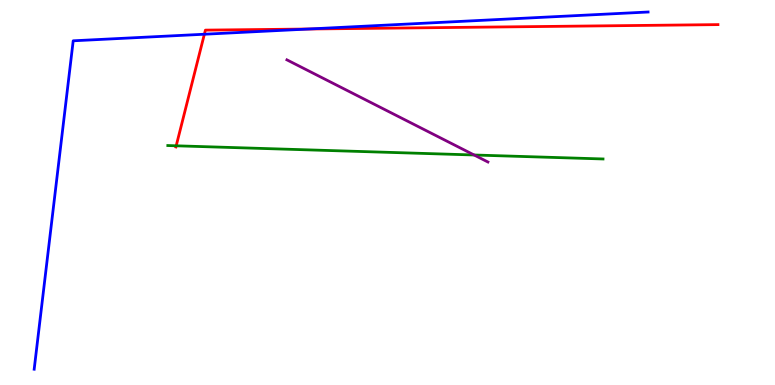[{'lines': ['blue', 'red'], 'intersections': [{'x': 2.64, 'y': 9.11}, {'x': 3.98, 'y': 9.25}]}, {'lines': ['green', 'red'], 'intersections': [{'x': 2.27, 'y': 6.21}]}, {'lines': ['purple', 'red'], 'intersections': []}, {'lines': ['blue', 'green'], 'intersections': []}, {'lines': ['blue', 'purple'], 'intersections': []}, {'lines': ['green', 'purple'], 'intersections': [{'x': 6.12, 'y': 5.97}]}]